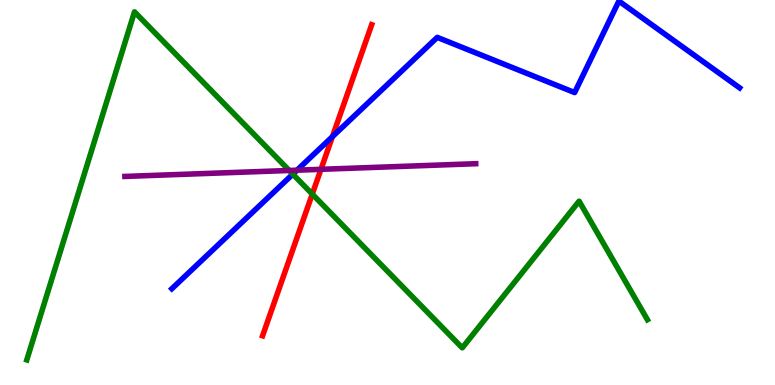[{'lines': ['blue', 'red'], 'intersections': [{'x': 4.29, 'y': 6.45}]}, {'lines': ['green', 'red'], 'intersections': [{'x': 4.03, 'y': 4.96}]}, {'lines': ['purple', 'red'], 'intersections': [{'x': 4.14, 'y': 5.6}]}, {'lines': ['blue', 'green'], 'intersections': [{'x': 3.78, 'y': 5.48}]}, {'lines': ['blue', 'purple'], 'intersections': [{'x': 3.83, 'y': 5.58}]}, {'lines': ['green', 'purple'], 'intersections': [{'x': 3.73, 'y': 5.57}]}]